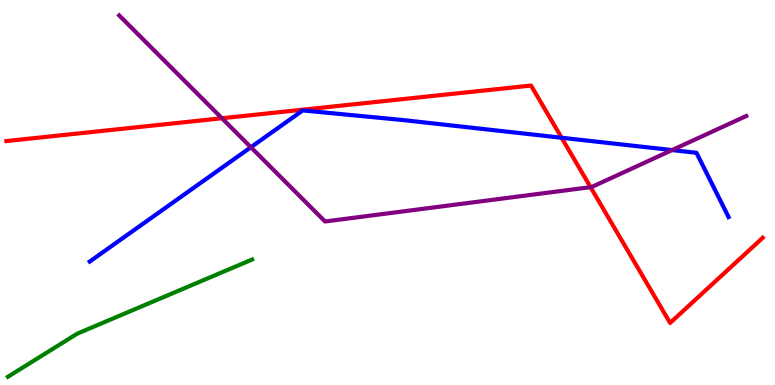[{'lines': ['blue', 'red'], 'intersections': [{'x': 7.25, 'y': 6.42}]}, {'lines': ['green', 'red'], 'intersections': []}, {'lines': ['purple', 'red'], 'intersections': [{'x': 2.86, 'y': 6.93}, {'x': 7.62, 'y': 5.14}]}, {'lines': ['blue', 'green'], 'intersections': []}, {'lines': ['blue', 'purple'], 'intersections': [{'x': 3.24, 'y': 6.18}, {'x': 8.67, 'y': 6.1}]}, {'lines': ['green', 'purple'], 'intersections': []}]